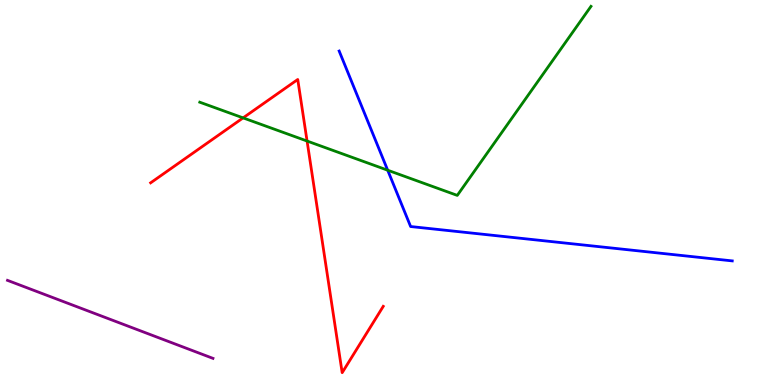[{'lines': ['blue', 'red'], 'intersections': []}, {'lines': ['green', 'red'], 'intersections': [{'x': 3.14, 'y': 6.94}, {'x': 3.96, 'y': 6.34}]}, {'lines': ['purple', 'red'], 'intersections': []}, {'lines': ['blue', 'green'], 'intersections': [{'x': 5.0, 'y': 5.58}]}, {'lines': ['blue', 'purple'], 'intersections': []}, {'lines': ['green', 'purple'], 'intersections': []}]